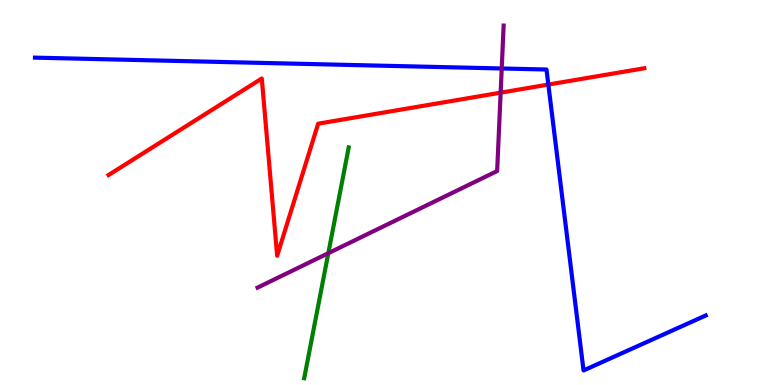[{'lines': ['blue', 'red'], 'intersections': [{'x': 7.08, 'y': 7.8}]}, {'lines': ['green', 'red'], 'intersections': []}, {'lines': ['purple', 'red'], 'intersections': [{'x': 6.46, 'y': 7.59}]}, {'lines': ['blue', 'green'], 'intersections': []}, {'lines': ['blue', 'purple'], 'intersections': [{'x': 6.47, 'y': 8.22}]}, {'lines': ['green', 'purple'], 'intersections': [{'x': 4.24, 'y': 3.42}]}]